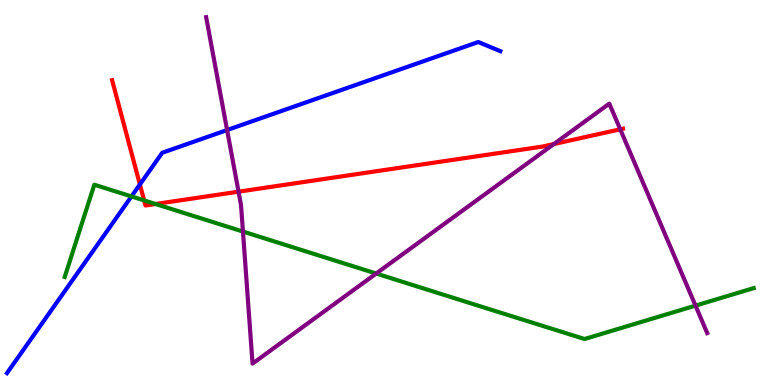[{'lines': ['blue', 'red'], 'intersections': [{'x': 1.81, 'y': 5.21}]}, {'lines': ['green', 'red'], 'intersections': [{'x': 1.86, 'y': 4.79}, {'x': 2.01, 'y': 4.7}]}, {'lines': ['purple', 'red'], 'intersections': [{'x': 3.08, 'y': 5.02}, {'x': 7.15, 'y': 6.26}, {'x': 8.0, 'y': 6.64}]}, {'lines': ['blue', 'green'], 'intersections': [{'x': 1.7, 'y': 4.9}]}, {'lines': ['blue', 'purple'], 'intersections': [{'x': 2.93, 'y': 6.62}]}, {'lines': ['green', 'purple'], 'intersections': [{'x': 3.13, 'y': 3.99}, {'x': 4.85, 'y': 2.9}, {'x': 8.97, 'y': 2.06}]}]